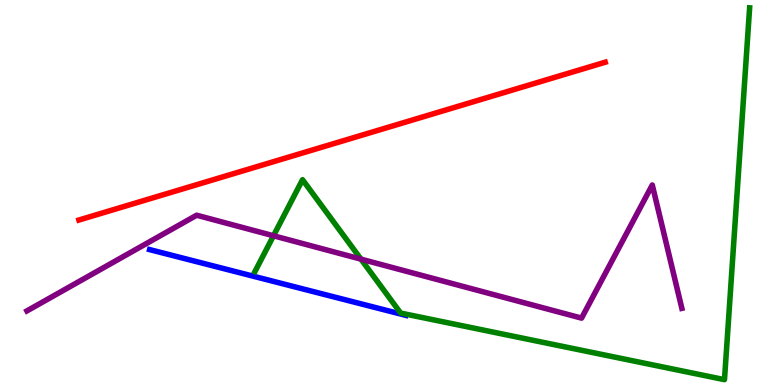[{'lines': ['blue', 'red'], 'intersections': []}, {'lines': ['green', 'red'], 'intersections': []}, {'lines': ['purple', 'red'], 'intersections': []}, {'lines': ['blue', 'green'], 'intersections': []}, {'lines': ['blue', 'purple'], 'intersections': []}, {'lines': ['green', 'purple'], 'intersections': [{'x': 3.53, 'y': 3.88}, {'x': 4.66, 'y': 3.27}]}]